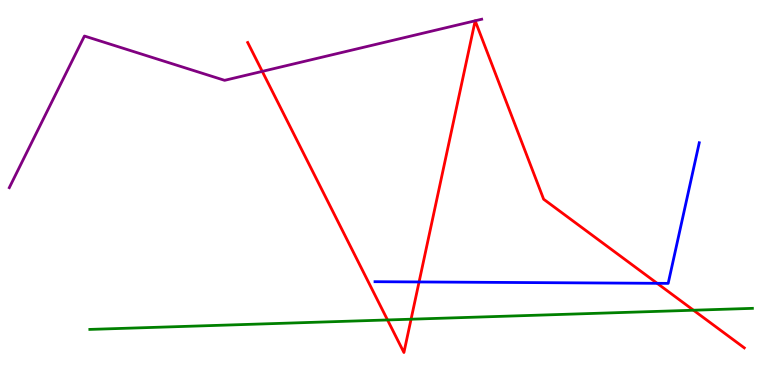[{'lines': ['blue', 'red'], 'intersections': [{'x': 5.41, 'y': 2.68}, {'x': 8.48, 'y': 2.64}]}, {'lines': ['green', 'red'], 'intersections': [{'x': 5.0, 'y': 1.69}, {'x': 5.3, 'y': 1.71}, {'x': 8.95, 'y': 1.94}]}, {'lines': ['purple', 'red'], 'intersections': [{'x': 3.38, 'y': 8.15}, {'x': 6.13, 'y': 9.46}, {'x': 6.13, 'y': 9.46}]}, {'lines': ['blue', 'green'], 'intersections': []}, {'lines': ['blue', 'purple'], 'intersections': []}, {'lines': ['green', 'purple'], 'intersections': []}]